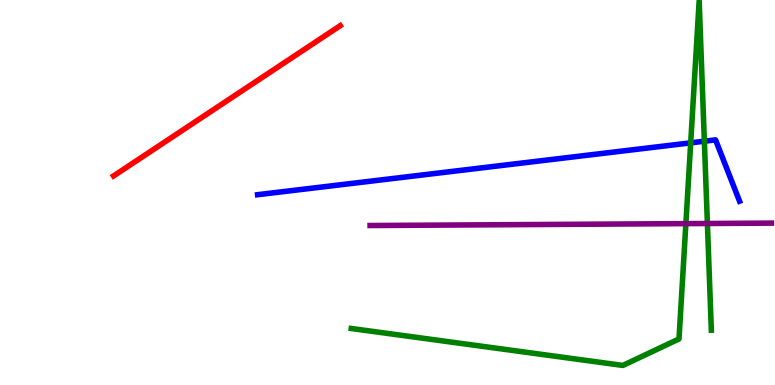[{'lines': ['blue', 'red'], 'intersections': []}, {'lines': ['green', 'red'], 'intersections': []}, {'lines': ['purple', 'red'], 'intersections': []}, {'lines': ['blue', 'green'], 'intersections': [{'x': 8.91, 'y': 6.29}, {'x': 9.09, 'y': 6.33}]}, {'lines': ['blue', 'purple'], 'intersections': []}, {'lines': ['green', 'purple'], 'intersections': [{'x': 8.85, 'y': 4.19}, {'x': 9.13, 'y': 4.19}]}]